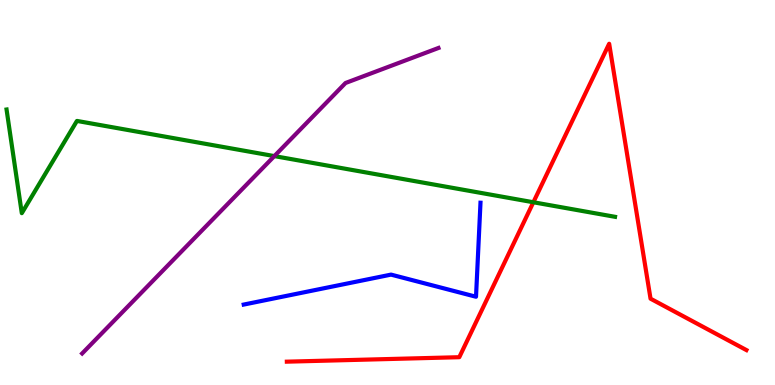[{'lines': ['blue', 'red'], 'intersections': []}, {'lines': ['green', 'red'], 'intersections': [{'x': 6.88, 'y': 4.75}]}, {'lines': ['purple', 'red'], 'intersections': []}, {'lines': ['blue', 'green'], 'intersections': []}, {'lines': ['blue', 'purple'], 'intersections': []}, {'lines': ['green', 'purple'], 'intersections': [{'x': 3.54, 'y': 5.95}]}]